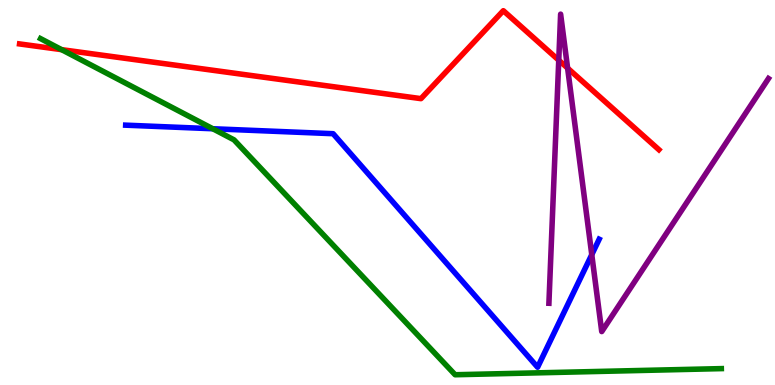[{'lines': ['blue', 'red'], 'intersections': []}, {'lines': ['green', 'red'], 'intersections': [{'x': 0.795, 'y': 8.71}]}, {'lines': ['purple', 'red'], 'intersections': [{'x': 7.21, 'y': 8.44}, {'x': 7.32, 'y': 8.23}]}, {'lines': ['blue', 'green'], 'intersections': [{'x': 2.75, 'y': 6.66}]}, {'lines': ['blue', 'purple'], 'intersections': [{'x': 7.64, 'y': 3.39}]}, {'lines': ['green', 'purple'], 'intersections': []}]